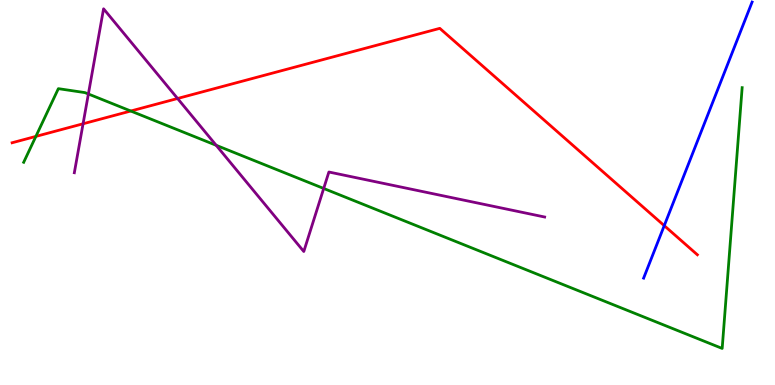[{'lines': ['blue', 'red'], 'intersections': [{'x': 8.57, 'y': 4.14}]}, {'lines': ['green', 'red'], 'intersections': [{'x': 0.463, 'y': 6.46}, {'x': 1.69, 'y': 7.12}]}, {'lines': ['purple', 'red'], 'intersections': [{'x': 1.07, 'y': 6.78}, {'x': 2.29, 'y': 7.44}]}, {'lines': ['blue', 'green'], 'intersections': []}, {'lines': ['blue', 'purple'], 'intersections': []}, {'lines': ['green', 'purple'], 'intersections': [{'x': 1.14, 'y': 7.56}, {'x': 2.79, 'y': 6.23}, {'x': 4.18, 'y': 5.1}]}]